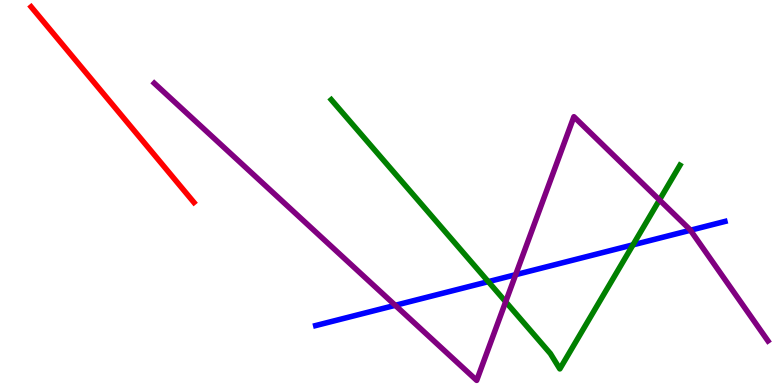[{'lines': ['blue', 'red'], 'intersections': []}, {'lines': ['green', 'red'], 'intersections': []}, {'lines': ['purple', 'red'], 'intersections': []}, {'lines': ['blue', 'green'], 'intersections': [{'x': 6.3, 'y': 2.68}, {'x': 8.17, 'y': 3.64}]}, {'lines': ['blue', 'purple'], 'intersections': [{'x': 5.1, 'y': 2.07}, {'x': 6.65, 'y': 2.87}, {'x': 8.91, 'y': 4.02}]}, {'lines': ['green', 'purple'], 'intersections': [{'x': 6.52, 'y': 2.16}, {'x': 8.51, 'y': 4.81}]}]